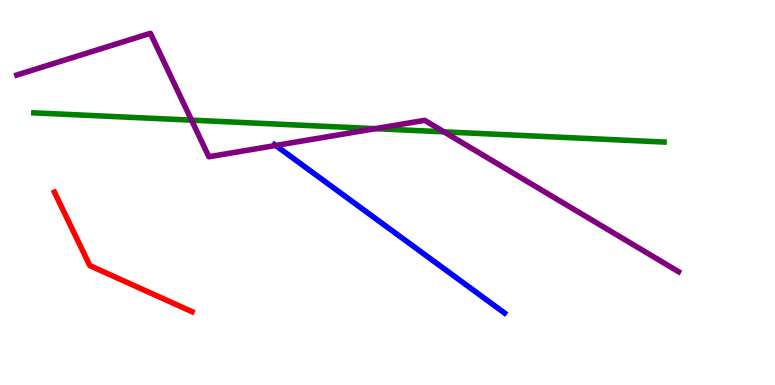[{'lines': ['blue', 'red'], 'intersections': []}, {'lines': ['green', 'red'], 'intersections': []}, {'lines': ['purple', 'red'], 'intersections': []}, {'lines': ['blue', 'green'], 'intersections': []}, {'lines': ['blue', 'purple'], 'intersections': [{'x': 3.56, 'y': 6.22}]}, {'lines': ['green', 'purple'], 'intersections': [{'x': 2.47, 'y': 6.88}, {'x': 4.84, 'y': 6.66}, {'x': 5.73, 'y': 6.58}]}]